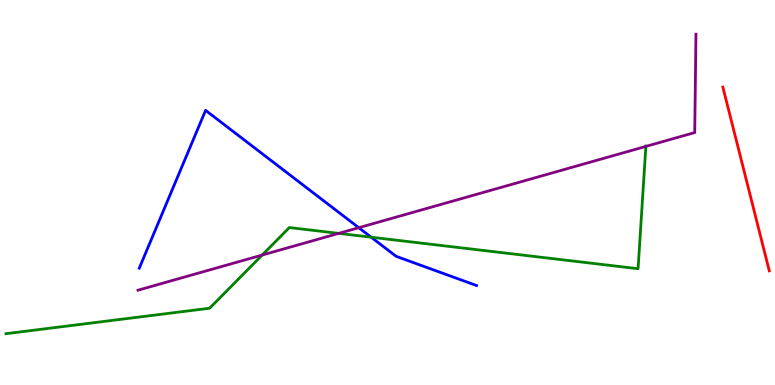[{'lines': ['blue', 'red'], 'intersections': []}, {'lines': ['green', 'red'], 'intersections': []}, {'lines': ['purple', 'red'], 'intersections': []}, {'lines': ['blue', 'green'], 'intersections': [{'x': 4.79, 'y': 3.84}]}, {'lines': ['blue', 'purple'], 'intersections': [{'x': 4.63, 'y': 4.09}]}, {'lines': ['green', 'purple'], 'intersections': [{'x': 3.38, 'y': 3.38}, {'x': 4.37, 'y': 3.94}, {'x': 8.33, 'y': 6.2}]}]